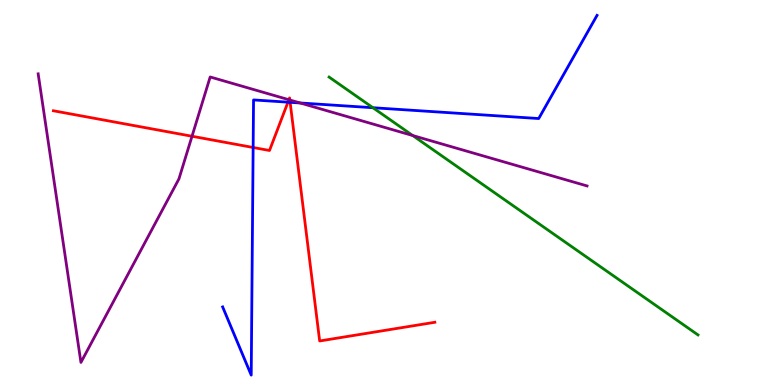[{'lines': ['blue', 'red'], 'intersections': [{'x': 3.27, 'y': 6.17}, {'x': 3.72, 'y': 7.35}, {'x': 3.74, 'y': 7.34}]}, {'lines': ['green', 'red'], 'intersections': []}, {'lines': ['purple', 'red'], 'intersections': [{'x': 2.48, 'y': 6.46}, {'x': 3.73, 'y': 7.41}, {'x': 3.74, 'y': 7.4}]}, {'lines': ['blue', 'green'], 'intersections': [{'x': 4.81, 'y': 7.2}]}, {'lines': ['blue', 'purple'], 'intersections': [{'x': 3.87, 'y': 7.33}]}, {'lines': ['green', 'purple'], 'intersections': [{'x': 5.33, 'y': 6.48}]}]